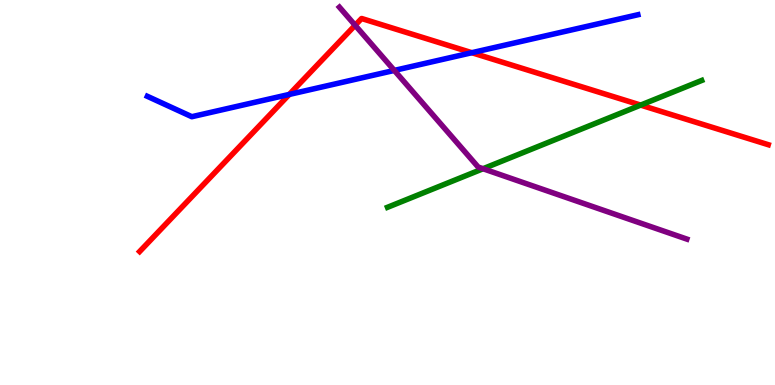[{'lines': ['blue', 'red'], 'intersections': [{'x': 3.73, 'y': 7.55}, {'x': 6.09, 'y': 8.63}]}, {'lines': ['green', 'red'], 'intersections': [{'x': 8.27, 'y': 7.27}]}, {'lines': ['purple', 'red'], 'intersections': [{'x': 4.58, 'y': 9.34}]}, {'lines': ['blue', 'green'], 'intersections': []}, {'lines': ['blue', 'purple'], 'intersections': [{'x': 5.09, 'y': 8.17}]}, {'lines': ['green', 'purple'], 'intersections': [{'x': 6.23, 'y': 5.62}]}]